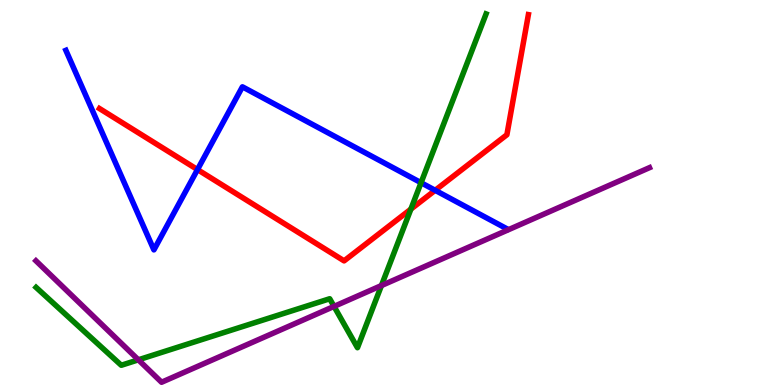[{'lines': ['blue', 'red'], 'intersections': [{'x': 2.55, 'y': 5.6}, {'x': 5.62, 'y': 5.06}]}, {'lines': ['green', 'red'], 'intersections': [{'x': 5.3, 'y': 4.57}]}, {'lines': ['purple', 'red'], 'intersections': []}, {'lines': ['blue', 'green'], 'intersections': [{'x': 5.43, 'y': 5.25}]}, {'lines': ['blue', 'purple'], 'intersections': []}, {'lines': ['green', 'purple'], 'intersections': [{'x': 1.79, 'y': 0.654}, {'x': 4.31, 'y': 2.04}, {'x': 4.92, 'y': 2.58}]}]